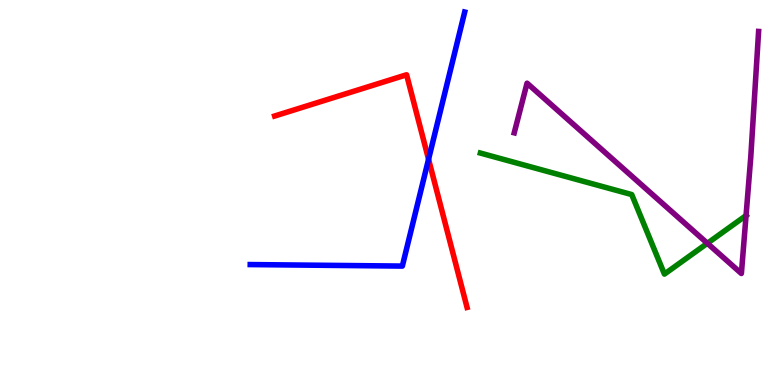[{'lines': ['blue', 'red'], 'intersections': [{'x': 5.53, 'y': 5.86}]}, {'lines': ['green', 'red'], 'intersections': []}, {'lines': ['purple', 'red'], 'intersections': []}, {'lines': ['blue', 'green'], 'intersections': []}, {'lines': ['blue', 'purple'], 'intersections': []}, {'lines': ['green', 'purple'], 'intersections': [{'x': 9.13, 'y': 3.68}, {'x': 9.63, 'y': 4.4}]}]